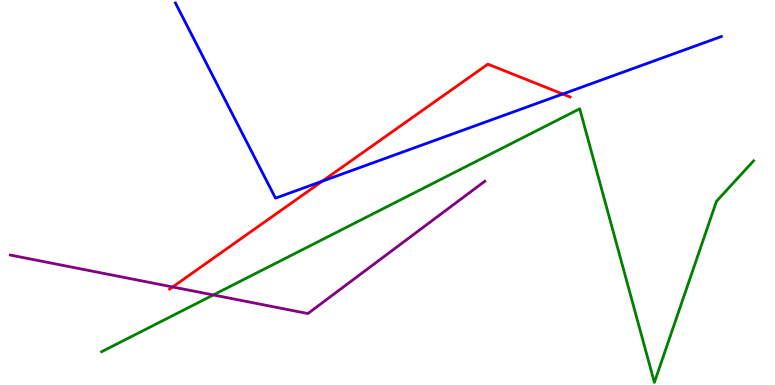[{'lines': ['blue', 'red'], 'intersections': [{'x': 4.16, 'y': 5.29}, {'x': 7.26, 'y': 7.56}]}, {'lines': ['green', 'red'], 'intersections': []}, {'lines': ['purple', 'red'], 'intersections': [{'x': 2.23, 'y': 2.55}]}, {'lines': ['blue', 'green'], 'intersections': []}, {'lines': ['blue', 'purple'], 'intersections': []}, {'lines': ['green', 'purple'], 'intersections': [{'x': 2.75, 'y': 2.34}]}]